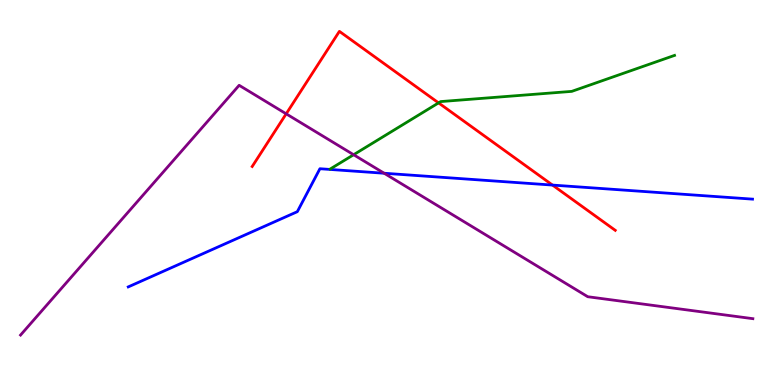[{'lines': ['blue', 'red'], 'intersections': [{'x': 7.13, 'y': 5.19}]}, {'lines': ['green', 'red'], 'intersections': [{'x': 5.66, 'y': 7.33}]}, {'lines': ['purple', 'red'], 'intersections': [{'x': 3.69, 'y': 7.04}]}, {'lines': ['blue', 'green'], 'intersections': []}, {'lines': ['blue', 'purple'], 'intersections': [{'x': 4.96, 'y': 5.5}]}, {'lines': ['green', 'purple'], 'intersections': [{'x': 4.56, 'y': 5.98}]}]